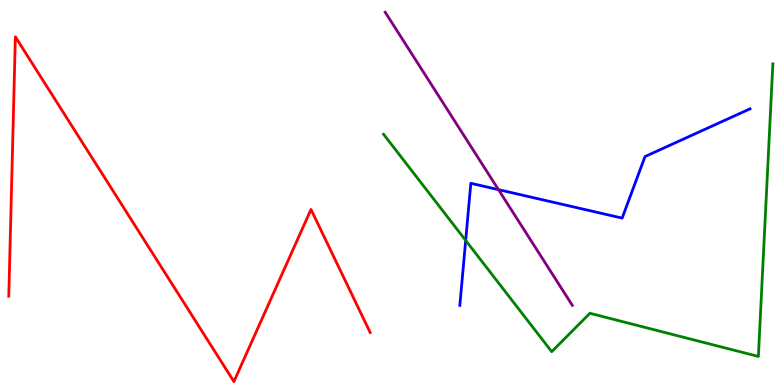[{'lines': ['blue', 'red'], 'intersections': []}, {'lines': ['green', 'red'], 'intersections': []}, {'lines': ['purple', 'red'], 'intersections': []}, {'lines': ['blue', 'green'], 'intersections': [{'x': 6.01, 'y': 3.75}]}, {'lines': ['blue', 'purple'], 'intersections': [{'x': 6.43, 'y': 5.07}]}, {'lines': ['green', 'purple'], 'intersections': []}]